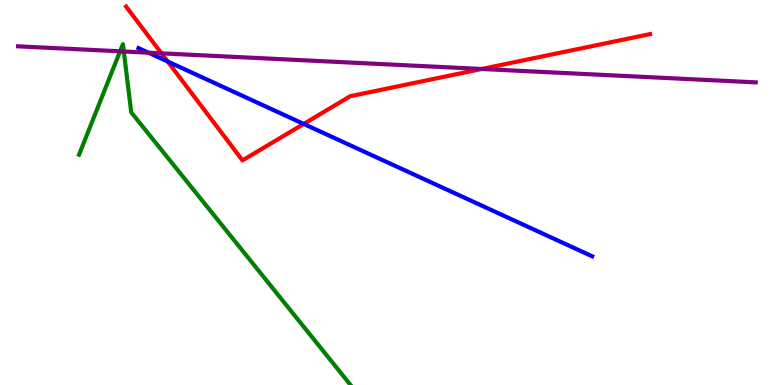[{'lines': ['blue', 'red'], 'intersections': [{'x': 2.16, 'y': 8.4}, {'x': 3.92, 'y': 6.78}]}, {'lines': ['green', 'red'], 'intersections': []}, {'lines': ['purple', 'red'], 'intersections': [{'x': 2.08, 'y': 8.61}, {'x': 6.22, 'y': 8.21}]}, {'lines': ['blue', 'green'], 'intersections': []}, {'lines': ['blue', 'purple'], 'intersections': [{'x': 1.92, 'y': 8.63}]}, {'lines': ['green', 'purple'], 'intersections': [{'x': 1.55, 'y': 8.67}, {'x': 1.6, 'y': 8.66}]}]